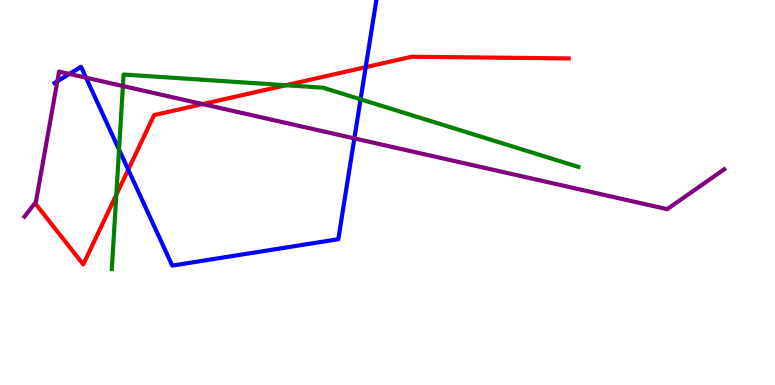[{'lines': ['blue', 'red'], 'intersections': [{'x': 1.65, 'y': 5.59}, {'x': 4.72, 'y': 8.26}]}, {'lines': ['green', 'red'], 'intersections': [{'x': 1.5, 'y': 4.94}, {'x': 3.69, 'y': 7.79}]}, {'lines': ['purple', 'red'], 'intersections': [{'x': 2.62, 'y': 7.3}]}, {'lines': ['blue', 'green'], 'intersections': [{'x': 1.54, 'y': 6.11}, {'x': 4.65, 'y': 7.42}]}, {'lines': ['blue', 'purple'], 'intersections': [{'x': 0.74, 'y': 7.89}, {'x': 0.895, 'y': 8.08}, {'x': 1.11, 'y': 7.98}, {'x': 4.57, 'y': 6.41}]}, {'lines': ['green', 'purple'], 'intersections': [{'x': 1.59, 'y': 7.77}]}]